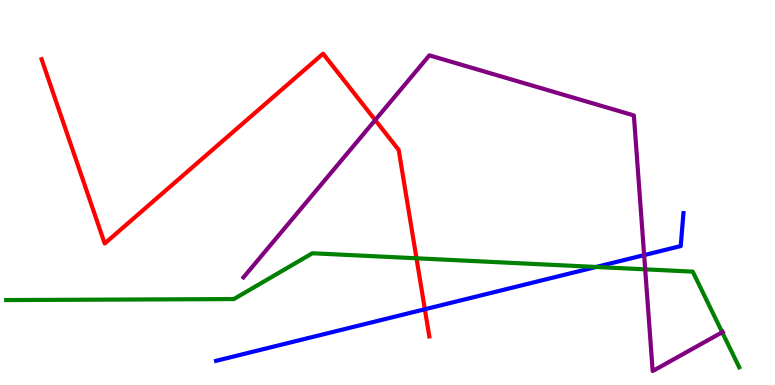[{'lines': ['blue', 'red'], 'intersections': [{'x': 5.48, 'y': 1.97}]}, {'lines': ['green', 'red'], 'intersections': [{'x': 5.37, 'y': 3.29}]}, {'lines': ['purple', 'red'], 'intersections': [{'x': 4.84, 'y': 6.88}]}, {'lines': ['blue', 'green'], 'intersections': [{'x': 7.69, 'y': 3.07}]}, {'lines': ['blue', 'purple'], 'intersections': [{'x': 8.31, 'y': 3.37}]}, {'lines': ['green', 'purple'], 'intersections': [{'x': 8.33, 'y': 3.0}, {'x': 9.32, 'y': 1.37}]}]